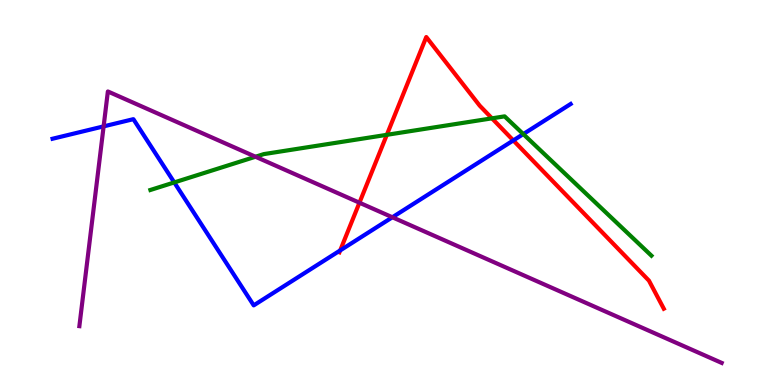[{'lines': ['blue', 'red'], 'intersections': [{'x': 4.39, 'y': 3.5}, {'x': 6.62, 'y': 6.35}]}, {'lines': ['green', 'red'], 'intersections': [{'x': 4.99, 'y': 6.5}, {'x': 6.35, 'y': 6.93}]}, {'lines': ['purple', 'red'], 'intersections': [{'x': 4.64, 'y': 4.73}]}, {'lines': ['blue', 'green'], 'intersections': [{'x': 2.25, 'y': 5.26}, {'x': 6.75, 'y': 6.52}]}, {'lines': ['blue', 'purple'], 'intersections': [{'x': 1.34, 'y': 6.72}, {'x': 5.06, 'y': 4.36}]}, {'lines': ['green', 'purple'], 'intersections': [{'x': 3.3, 'y': 5.93}]}]